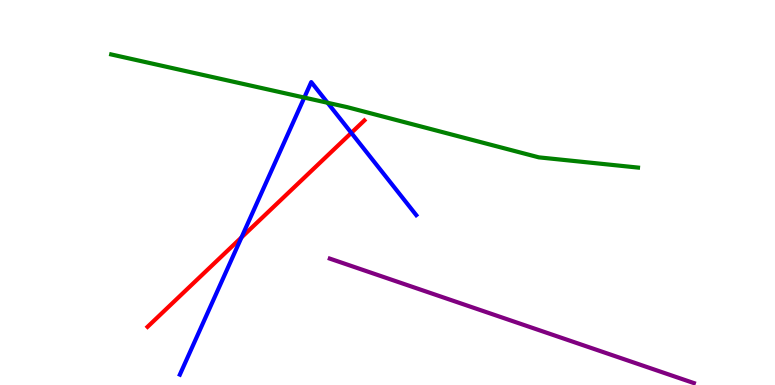[{'lines': ['blue', 'red'], 'intersections': [{'x': 3.12, 'y': 3.83}, {'x': 4.53, 'y': 6.55}]}, {'lines': ['green', 'red'], 'intersections': []}, {'lines': ['purple', 'red'], 'intersections': []}, {'lines': ['blue', 'green'], 'intersections': [{'x': 3.93, 'y': 7.47}, {'x': 4.23, 'y': 7.33}]}, {'lines': ['blue', 'purple'], 'intersections': []}, {'lines': ['green', 'purple'], 'intersections': []}]